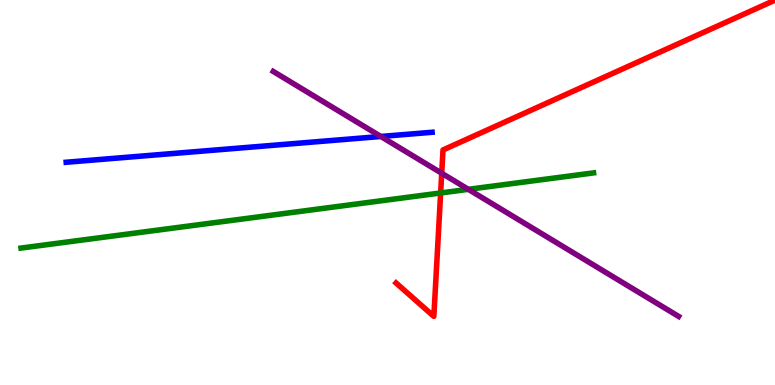[{'lines': ['blue', 'red'], 'intersections': []}, {'lines': ['green', 'red'], 'intersections': [{'x': 5.69, 'y': 4.99}]}, {'lines': ['purple', 'red'], 'intersections': [{'x': 5.7, 'y': 5.5}]}, {'lines': ['blue', 'green'], 'intersections': []}, {'lines': ['blue', 'purple'], 'intersections': [{'x': 4.91, 'y': 6.46}]}, {'lines': ['green', 'purple'], 'intersections': [{'x': 6.04, 'y': 5.08}]}]